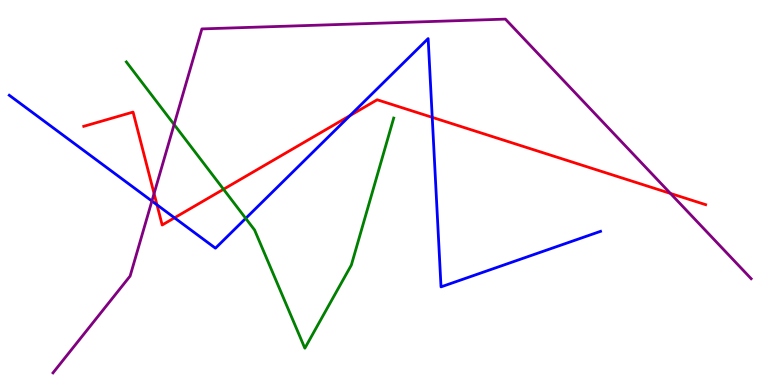[{'lines': ['blue', 'red'], 'intersections': [{'x': 2.03, 'y': 4.68}, {'x': 2.25, 'y': 4.34}, {'x': 4.52, 'y': 7.0}, {'x': 5.58, 'y': 6.95}]}, {'lines': ['green', 'red'], 'intersections': [{'x': 2.88, 'y': 5.08}]}, {'lines': ['purple', 'red'], 'intersections': [{'x': 1.99, 'y': 4.97}, {'x': 8.65, 'y': 4.98}]}, {'lines': ['blue', 'green'], 'intersections': [{'x': 3.17, 'y': 4.33}]}, {'lines': ['blue', 'purple'], 'intersections': [{'x': 1.96, 'y': 4.78}]}, {'lines': ['green', 'purple'], 'intersections': [{'x': 2.25, 'y': 6.77}]}]